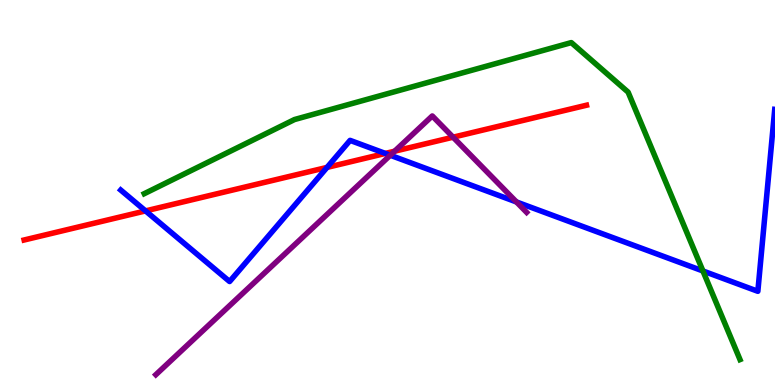[{'lines': ['blue', 'red'], 'intersections': [{'x': 1.88, 'y': 4.52}, {'x': 4.22, 'y': 5.65}, {'x': 4.97, 'y': 6.01}]}, {'lines': ['green', 'red'], 'intersections': []}, {'lines': ['purple', 'red'], 'intersections': [{'x': 5.09, 'y': 6.07}, {'x': 5.85, 'y': 6.44}]}, {'lines': ['blue', 'green'], 'intersections': [{'x': 9.07, 'y': 2.96}]}, {'lines': ['blue', 'purple'], 'intersections': [{'x': 5.04, 'y': 5.97}, {'x': 6.66, 'y': 4.75}]}, {'lines': ['green', 'purple'], 'intersections': []}]